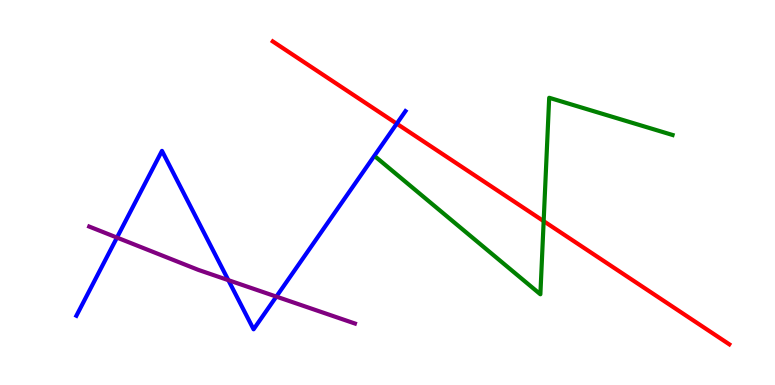[{'lines': ['blue', 'red'], 'intersections': [{'x': 5.12, 'y': 6.79}]}, {'lines': ['green', 'red'], 'intersections': [{'x': 7.01, 'y': 4.26}]}, {'lines': ['purple', 'red'], 'intersections': []}, {'lines': ['blue', 'green'], 'intersections': []}, {'lines': ['blue', 'purple'], 'intersections': [{'x': 1.51, 'y': 3.83}, {'x': 2.95, 'y': 2.72}, {'x': 3.57, 'y': 2.3}]}, {'lines': ['green', 'purple'], 'intersections': []}]